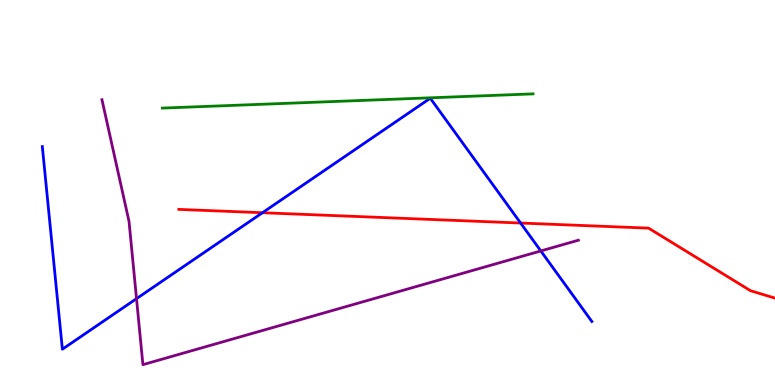[{'lines': ['blue', 'red'], 'intersections': [{'x': 3.39, 'y': 4.47}, {'x': 6.72, 'y': 4.21}]}, {'lines': ['green', 'red'], 'intersections': []}, {'lines': ['purple', 'red'], 'intersections': []}, {'lines': ['blue', 'green'], 'intersections': []}, {'lines': ['blue', 'purple'], 'intersections': [{'x': 1.76, 'y': 2.24}, {'x': 6.98, 'y': 3.48}]}, {'lines': ['green', 'purple'], 'intersections': []}]